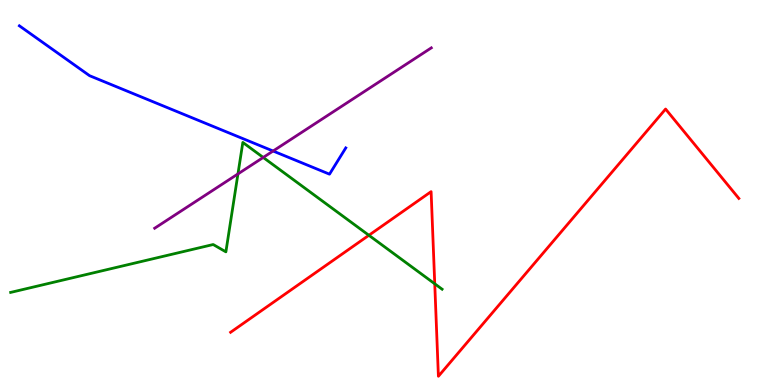[{'lines': ['blue', 'red'], 'intersections': []}, {'lines': ['green', 'red'], 'intersections': [{'x': 4.76, 'y': 3.89}, {'x': 5.61, 'y': 2.63}]}, {'lines': ['purple', 'red'], 'intersections': []}, {'lines': ['blue', 'green'], 'intersections': []}, {'lines': ['blue', 'purple'], 'intersections': [{'x': 3.52, 'y': 6.08}]}, {'lines': ['green', 'purple'], 'intersections': [{'x': 3.07, 'y': 5.48}, {'x': 3.4, 'y': 5.91}]}]